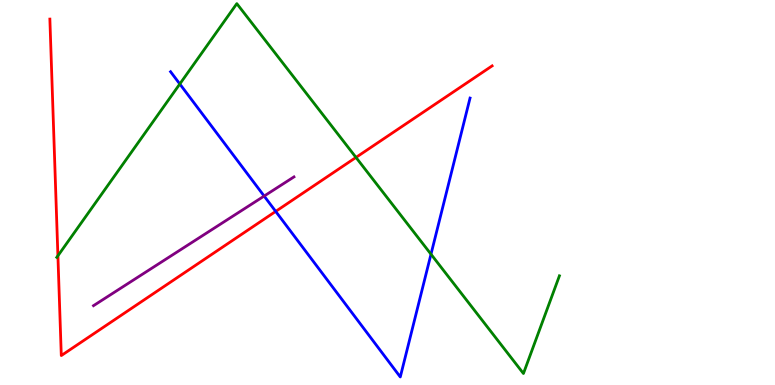[{'lines': ['blue', 'red'], 'intersections': [{'x': 3.56, 'y': 4.51}]}, {'lines': ['green', 'red'], 'intersections': [{'x': 0.747, 'y': 3.36}, {'x': 4.59, 'y': 5.91}]}, {'lines': ['purple', 'red'], 'intersections': []}, {'lines': ['blue', 'green'], 'intersections': [{'x': 2.32, 'y': 7.82}, {'x': 5.56, 'y': 3.4}]}, {'lines': ['blue', 'purple'], 'intersections': [{'x': 3.41, 'y': 4.91}]}, {'lines': ['green', 'purple'], 'intersections': []}]